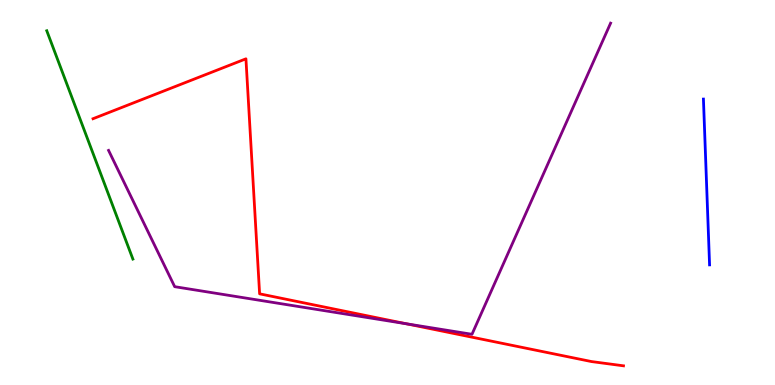[{'lines': ['blue', 'red'], 'intersections': []}, {'lines': ['green', 'red'], 'intersections': []}, {'lines': ['purple', 'red'], 'intersections': [{'x': 5.24, 'y': 1.59}]}, {'lines': ['blue', 'green'], 'intersections': []}, {'lines': ['blue', 'purple'], 'intersections': []}, {'lines': ['green', 'purple'], 'intersections': []}]